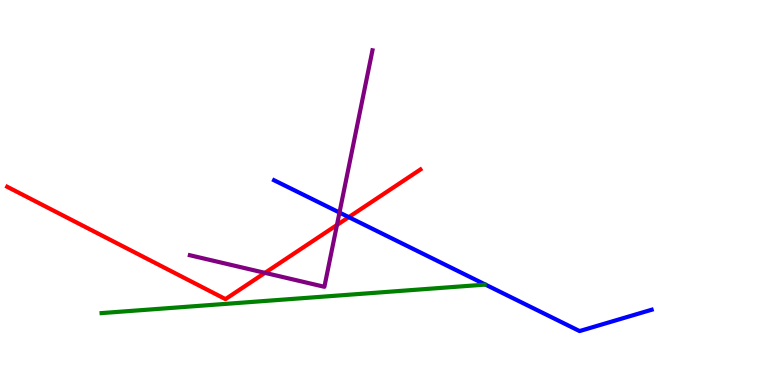[{'lines': ['blue', 'red'], 'intersections': [{'x': 4.5, 'y': 4.36}]}, {'lines': ['green', 'red'], 'intersections': []}, {'lines': ['purple', 'red'], 'intersections': [{'x': 3.42, 'y': 2.91}, {'x': 4.35, 'y': 4.16}]}, {'lines': ['blue', 'green'], 'intersections': []}, {'lines': ['blue', 'purple'], 'intersections': [{'x': 4.38, 'y': 4.48}]}, {'lines': ['green', 'purple'], 'intersections': []}]